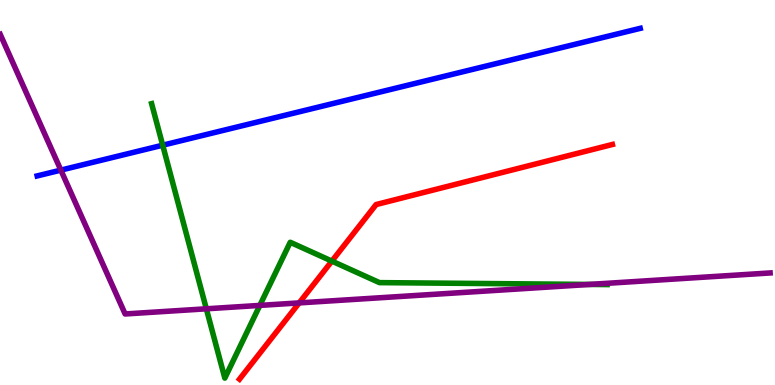[{'lines': ['blue', 'red'], 'intersections': []}, {'lines': ['green', 'red'], 'intersections': [{'x': 4.28, 'y': 3.22}]}, {'lines': ['purple', 'red'], 'intersections': [{'x': 3.86, 'y': 2.13}]}, {'lines': ['blue', 'green'], 'intersections': [{'x': 2.1, 'y': 6.23}]}, {'lines': ['blue', 'purple'], 'intersections': [{'x': 0.785, 'y': 5.58}]}, {'lines': ['green', 'purple'], 'intersections': [{'x': 2.66, 'y': 1.98}, {'x': 3.35, 'y': 2.07}, {'x': 7.61, 'y': 2.61}]}]